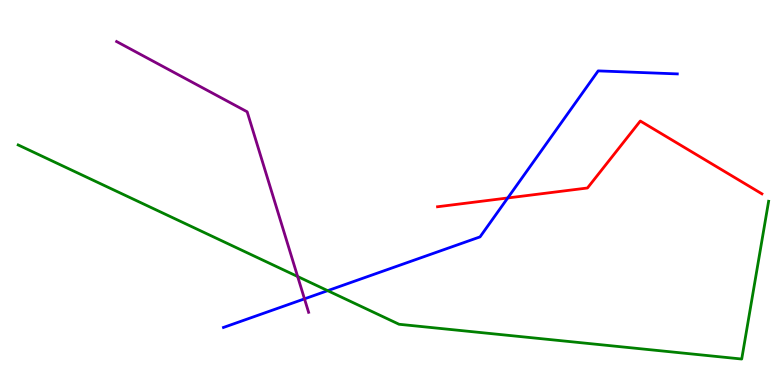[{'lines': ['blue', 'red'], 'intersections': [{'x': 6.55, 'y': 4.86}]}, {'lines': ['green', 'red'], 'intersections': []}, {'lines': ['purple', 'red'], 'intersections': []}, {'lines': ['blue', 'green'], 'intersections': [{'x': 4.23, 'y': 2.45}]}, {'lines': ['blue', 'purple'], 'intersections': [{'x': 3.93, 'y': 2.24}]}, {'lines': ['green', 'purple'], 'intersections': [{'x': 3.84, 'y': 2.82}]}]